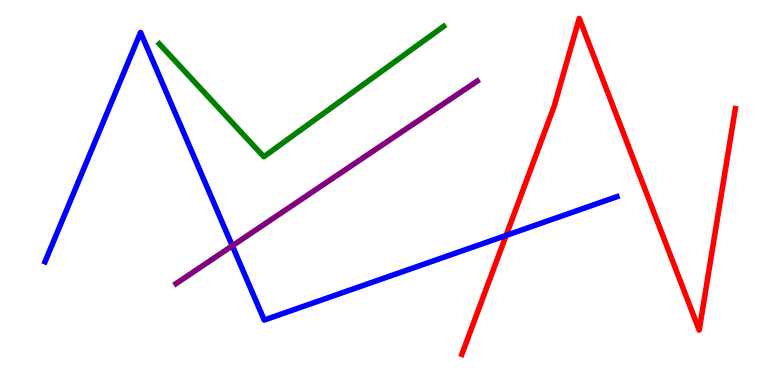[{'lines': ['blue', 'red'], 'intersections': [{'x': 6.53, 'y': 3.88}]}, {'lines': ['green', 'red'], 'intersections': []}, {'lines': ['purple', 'red'], 'intersections': []}, {'lines': ['blue', 'green'], 'intersections': []}, {'lines': ['blue', 'purple'], 'intersections': [{'x': 3.0, 'y': 3.62}]}, {'lines': ['green', 'purple'], 'intersections': []}]